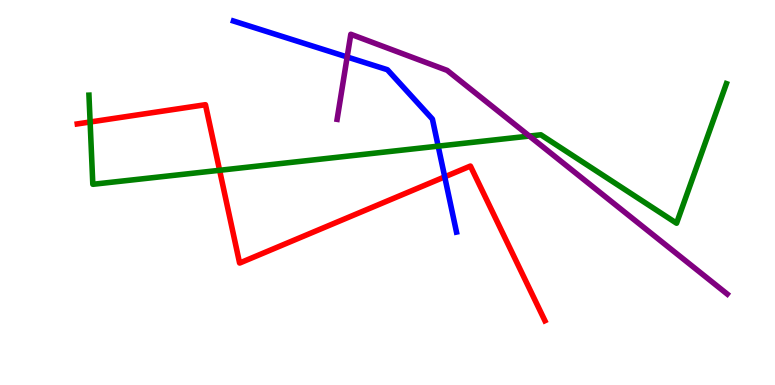[{'lines': ['blue', 'red'], 'intersections': [{'x': 5.74, 'y': 5.41}]}, {'lines': ['green', 'red'], 'intersections': [{'x': 1.16, 'y': 6.83}, {'x': 2.83, 'y': 5.58}]}, {'lines': ['purple', 'red'], 'intersections': []}, {'lines': ['blue', 'green'], 'intersections': [{'x': 5.65, 'y': 6.2}]}, {'lines': ['blue', 'purple'], 'intersections': [{'x': 4.48, 'y': 8.52}]}, {'lines': ['green', 'purple'], 'intersections': [{'x': 6.83, 'y': 6.47}]}]